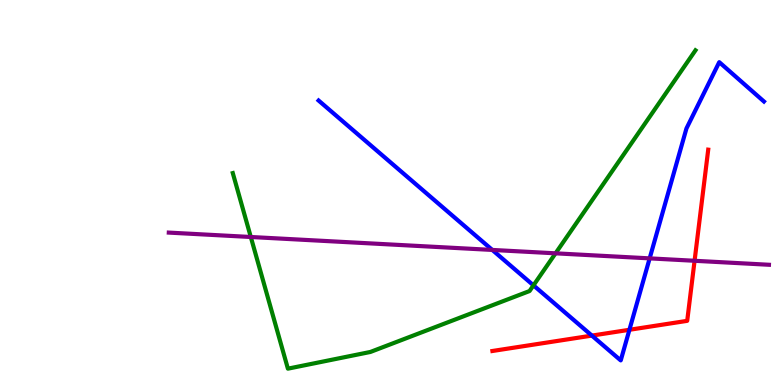[{'lines': ['blue', 'red'], 'intersections': [{'x': 7.64, 'y': 1.28}, {'x': 8.12, 'y': 1.43}]}, {'lines': ['green', 'red'], 'intersections': []}, {'lines': ['purple', 'red'], 'intersections': [{'x': 8.96, 'y': 3.23}]}, {'lines': ['blue', 'green'], 'intersections': [{'x': 6.88, 'y': 2.59}]}, {'lines': ['blue', 'purple'], 'intersections': [{'x': 6.35, 'y': 3.51}, {'x': 8.38, 'y': 3.29}]}, {'lines': ['green', 'purple'], 'intersections': [{'x': 3.24, 'y': 3.84}, {'x': 7.17, 'y': 3.42}]}]